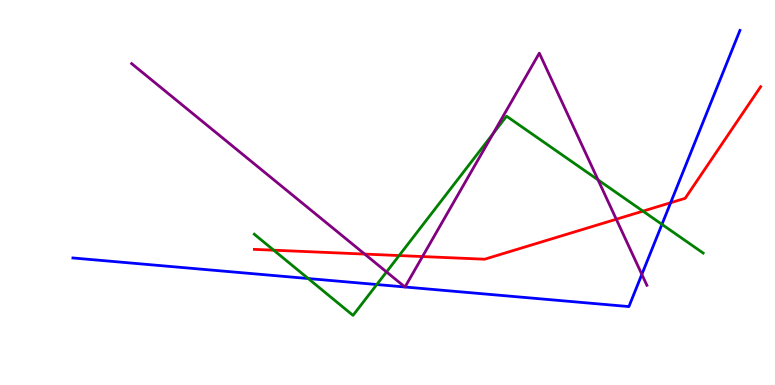[{'lines': ['blue', 'red'], 'intersections': [{'x': 8.65, 'y': 4.73}]}, {'lines': ['green', 'red'], 'intersections': [{'x': 3.53, 'y': 3.5}, {'x': 5.15, 'y': 3.36}, {'x': 8.3, 'y': 4.52}]}, {'lines': ['purple', 'red'], 'intersections': [{'x': 4.71, 'y': 3.4}, {'x': 5.45, 'y': 3.34}, {'x': 7.95, 'y': 4.31}]}, {'lines': ['blue', 'green'], 'intersections': [{'x': 3.98, 'y': 2.77}, {'x': 4.86, 'y': 2.61}, {'x': 8.54, 'y': 4.17}]}, {'lines': ['blue', 'purple'], 'intersections': [{'x': 5.23, 'y': 2.55}, {'x': 5.23, 'y': 2.55}, {'x': 8.28, 'y': 2.87}]}, {'lines': ['green', 'purple'], 'intersections': [{'x': 4.99, 'y': 2.94}, {'x': 6.36, 'y': 6.53}, {'x': 7.72, 'y': 5.33}]}]